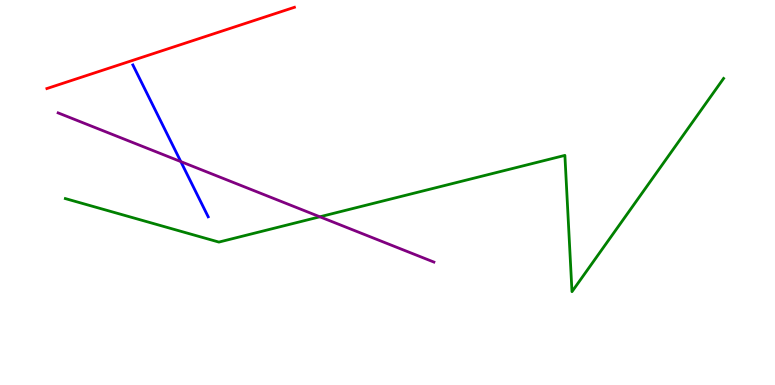[{'lines': ['blue', 'red'], 'intersections': []}, {'lines': ['green', 'red'], 'intersections': []}, {'lines': ['purple', 'red'], 'intersections': []}, {'lines': ['blue', 'green'], 'intersections': []}, {'lines': ['blue', 'purple'], 'intersections': [{'x': 2.33, 'y': 5.8}]}, {'lines': ['green', 'purple'], 'intersections': [{'x': 4.13, 'y': 4.37}]}]